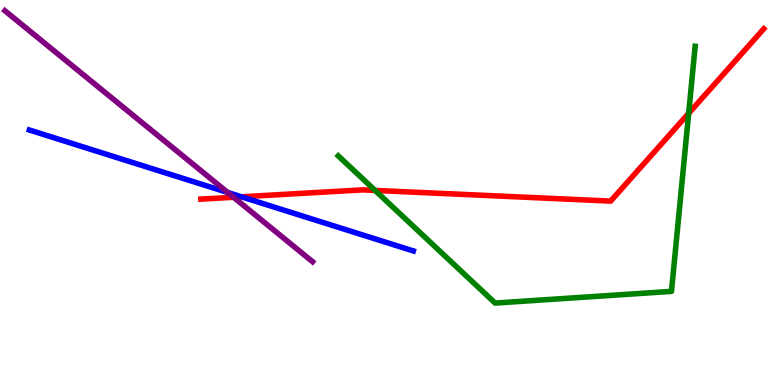[{'lines': ['blue', 'red'], 'intersections': [{'x': 3.12, 'y': 4.89}]}, {'lines': ['green', 'red'], 'intersections': [{'x': 4.84, 'y': 5.05}, {'x': 8.89, 'y': 7.06}]}, {'lines': ['purple', 'red'], 'intersections': [{'x': 3.01, 'y': 4.88}]}, {'lines': ['blue', 'green'], 'intersections': []}, {'lines': ['blue', 'purple'], 'intersections': [{'x': 2.94, 'y': 5.0}]}, {'lines': ['green', 'purple'], 'intersections': []}]